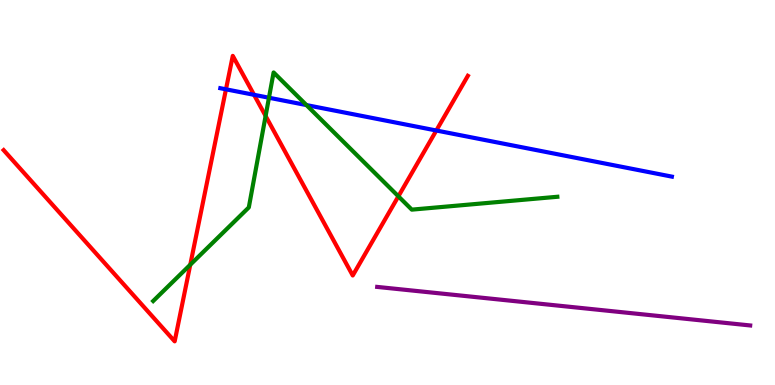[{'lines': ['blue', 'red'], 'intersections': [{'x': 2.92, 'y': 7.68}, {'x': 3.28, 'y': 7.54}, {'x': 5.63, 'y': 6.61}]}, {'lines': ['green', 'red'], 'intersections': [{'x': 2.46, 'y': 3.12}, {'x': 3.43, 'y': 6.99}, {'x': 5.14, 'y': 4.9}]}, {'lines': ['purple', 'red'], 'intersections': []}, {'lines': ['blue', 'green'], 'intersections': [{'x': 3.47, 'y': 7.46}, {'x': 3.95, 'y': 7.27}]}, {'lines': ['blue', 'purple'], 'intersections': []}, {'lines': ['green', 'purple'], 'intersections': []}]